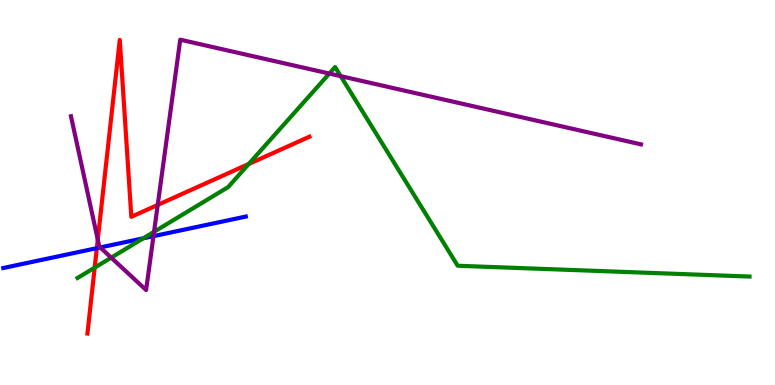[{'lines': ['blue', 'red'], 'intersections': [{'x': 1.25, 'y': 3.55}]}, {'lines': ['green', 'red'], 'intersections': [{'x': 1.22, 'y': 3.05}, {'x': 3.21, 'y': 5.74}]}, {'lines': ['purple', 'red'], 'intersections': [{'x': 1.26, 'y': 3.78}, {'x': 2.04, 'y': 4.68}]}, {'lines': ['blue', 'green'], 'intersections': [{'x': 1.85, 'y': 3.81}]}, {'lines': ['blue', 'purple'], 'intersections': [{'x': 1.29, 'y': 3.57}, {'x': 1.98, 'y': 3.87}]}, {'lines': ['green', 'purple'], 'intersections': [{'x': 1.44, 'y': 3.31}, {'x': 1.99, 'y': 3.98}, {'x': 4.25, 'y': 8.09}, {'x': 4.4, 'y': 8.02}]}]